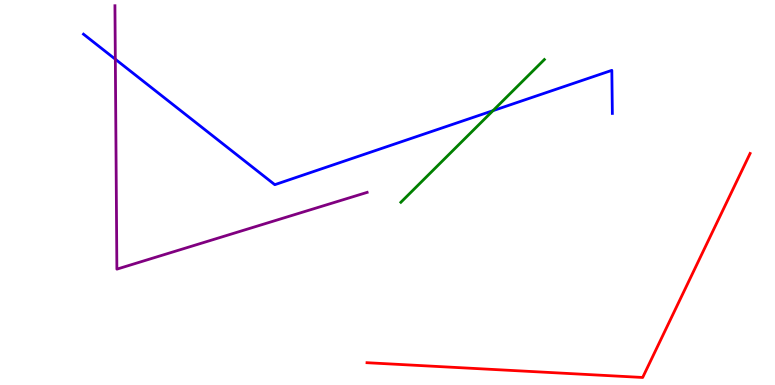[{'lines': ['blue', 'red'], 'intersections': []}, {'lines': ['green', 'red'], 'intersections': []}, {'lines': ['purple', 'red'], 'intersections': []}, {'lines': ['blue', 'green'], 'intersections': [{'x': 6.36, 'y': 7.13}]}, {'lines': ['blue', 'purple'], 'intersections': [{'x': 1.49, 'y': 8.46}]}, {'lines': ['green', 'purple'], 'intersections': []}]